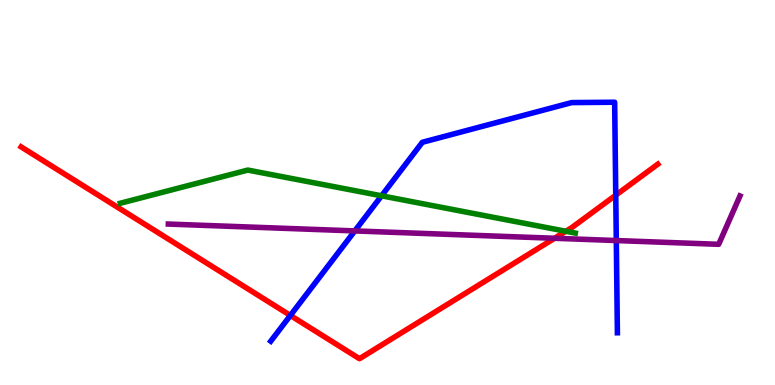[{'lines': ['blue', 'red'], 'intersections': [{'x': 3.75, 'y': 1.81}, {'x': 7.95, 'y': 4.93}]}, {'lines': ['green', 'red'], 'intersections': [{'x': 7.3, 'y': 3.99}]}, {'lines': ['purple', 'red'], 'intersections': [{'x': 7.16, 'y': 3.81}]}, {'lines': ['blue', 'green'], 'intersections': [{'x': 4.92, 'y': 4.91}]}, {'lines': ['blue', 'purple'], 'intersections': [{'x': 4.58, 'y': 4.0}, {'x': 7.95, 'y': 3.75}]}, {'lines': ['green', 'purple'], 'intersections': []}]